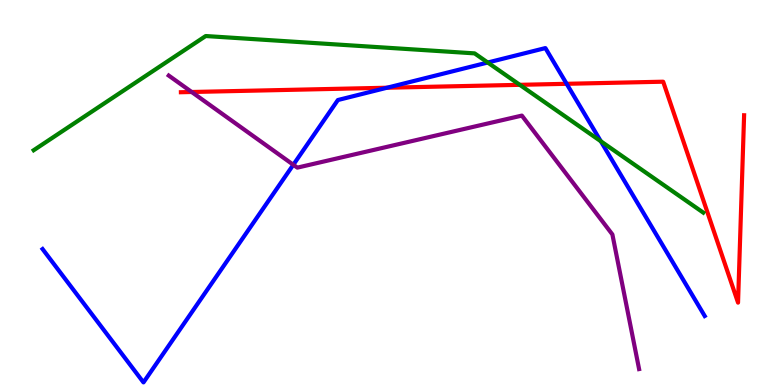[{'lines': ['blue', 'red'], 'intersections': [{'x': 4.99, 'y': 7.72}, {'x': 7.31, 'y': 7.82}]}, {'lines': ['green', 'red'], 'intersections': [{'x': 6.71, 'y': 7.8}]}, {'lines': ['purple', 'red'], 'intersections': [{'x': 2.47, 'y': 7.61}]}, {'lines': ['blue', 'green'], 'intersections': [{'x': 6.29, 'y': 8.38}, {'x': 7.75, 'y': 6.33}]}, {'lines': ['blue', 'purple'], 'intersections': [{'x': 3.78, 'y': 5.72}]}, {'lines': ['green', 'purple'], 'intersections': []}]